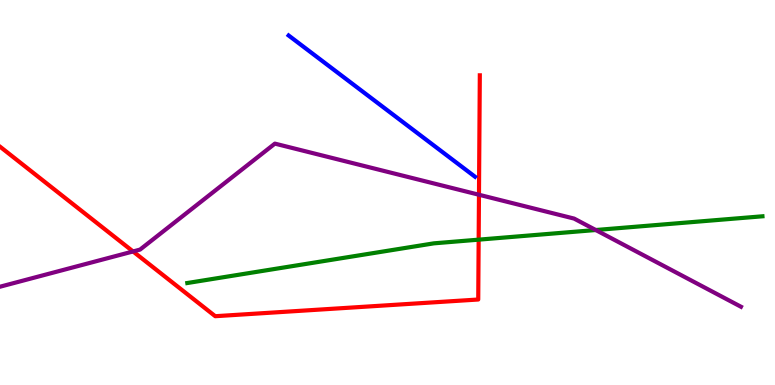[{'lines': ['blue', 'red'], 'intersections': []}, {'lines': ['green', 'red'], 'intersections': [{'x': 6.18, 'y': 3.78}]}, {'lines': ['purple', 'red'], 'intersections': [{'x': 1.72, 'y': 3.47}, {'x': 6.18, 'y': 4.94}]}, {'lines': ['blue', 'green'], 'intersections': []}, {'lines': ['blue', 'purple'], 'intersections': []}, {'lines': ['green', 'purple'], 'intersections': [{'x': 7.69, 'y': 4.03}]}]